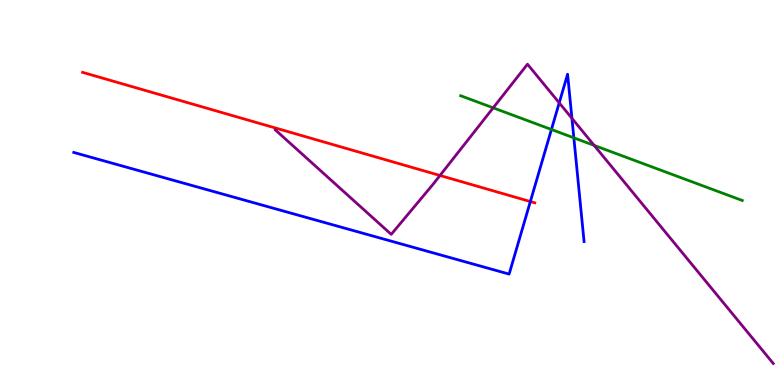[{'lines': ['blue', 'red'], 'intersections': [{'x': 6.84, 'y': 4.77}]}, {'lines': ['green', 'red'], 'intersections': []}, {'lines': ['purple', 'red'], 'intersections': [{'x': 5.68, 'y': 5.44}]}, {'lines': ['blue', 'green'], 'intersections': [{'x': 7.12, 'y': 6.64}, {'x': 7.4, 'y': 6.42}]}, {'lines': ['blue', 'purple'], 'intersections': [{'x': 7.22, 'y': 7.33}, {'x': 7.38, 'y': 6.93}]}, {'lines': ['green', 'purple'], 'intersections': [{'x': 6.36, 'y': 7.2}, {'x': 7.67, 'y': 6.22}]}]